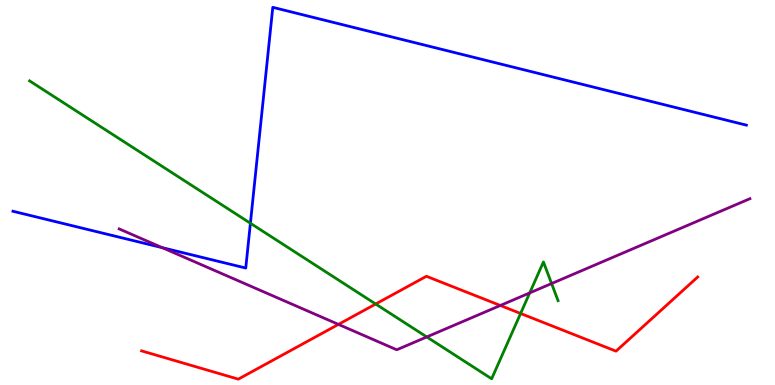[{'lines': ['blue', 'red'], 'intersections': []}, {'lines': ['green', 'red'], 'intersections': [{'x': 4.85, 'y': 2.1}, {'x': 6.72, 'y': 1.86}]}, {'lines': ['purple', 'red'], 'intersections': [{'x': 4.37, 'y': 1.57}, {'x': 6.46, 'y': 2.07}]}, {'lines': ['blue', 'green'], 'intersections': [{'x': 3.23, 'y': 4.2}]}, {'lines': ['blue', 'purple'], 'intersections': [{'x': 2.09, 'y': 3.57}]}, {'lines': ['green', 'purple'], 'intersections': [{'x': 5.51, 'y': 1.25}, {'x': 6.84, 'y': 2.39}, {'x': 7.12, 'y': 2.64}]}]